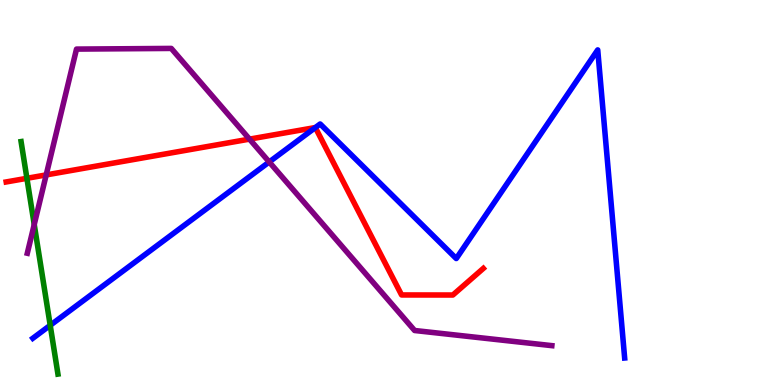[{'lines': ['blue', 'red'], 'intersections': [{'x': 4.07, 'y': 6.69}]}, {'lines': ['green', 'red'], 'intersections': [{'x': 0.347, 'y': 5.37}]}, {'lines': ['purple', 'red'], 'intersections': [{'x': 0.596, 'y': 5.46}, {'x': 3.22, 'y': 6.39}]}, {'lines': ['blue', 'green'], 'intersections': [{'x': 0.648, 'y': 1.55}]}, {'lines': ['blue', 'purple'], 'intersections': [{'x': 3.47, 'y': 5.79}]}, {'lines': ['green', 'purple'], 'intersections': [{'x': 0.442, 'y': 4.17}]}]